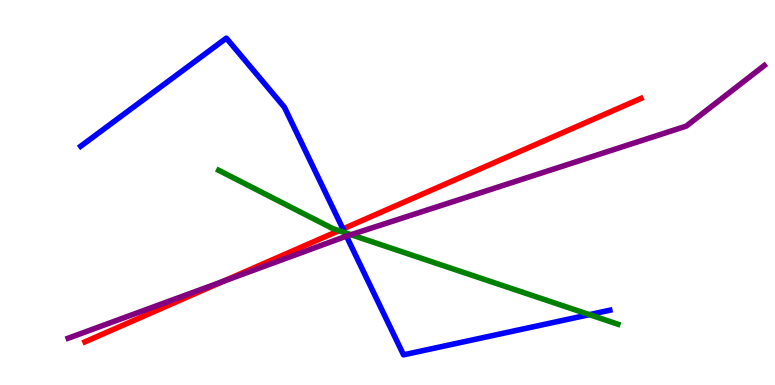[{'lines': ['blue', 'red'], 'intersections': [{'x': 4.43, 'y': 4.05}]}, {'lines': ['green', 'red'], 'intersections': [{'x': 4.37, 'y': 4.01}]}, {'lines': ['purple', 'red'], 'intersections': [{'x': 2.88, 'y': 2.69}]}, {'lines': ['blue', 'green'], 'intersections': [{'x': 4.45, 'y': 3.96}, {'x': 7.61, 'y': 1.83}]}, {'lines': ['blue', 'purple'], 'intersections': [{'x': 4.47, 'y': 3.87}]}, {'lines': ['green', 'purple'], 'intersections': [{'x': 4.53, 'y': 3.9}]}]